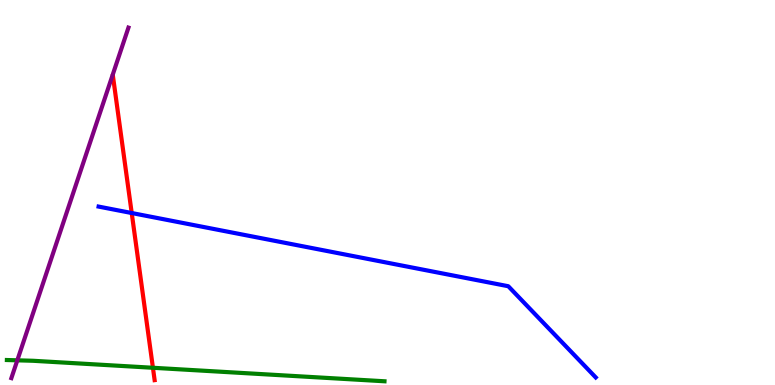[{'lines': ['blue', 'red'], 'intersections': [{'x': 1.7, 'y': 4.47}]}, {'lines': ['green', 'red'], 'intersections': [{'x': 1.97, 'y': 0.448}]}, {'lines': ['purple', 'red'], 'intersections': []}, {'lines': ['blue', 'green'], 'intersections': []}, {'lines': ['blue', 'purple'], 'intersections': []}, {'lines': ['green', 'purple'], 'intersections': [{'x': 0.223, 'y': 0.641}]}]